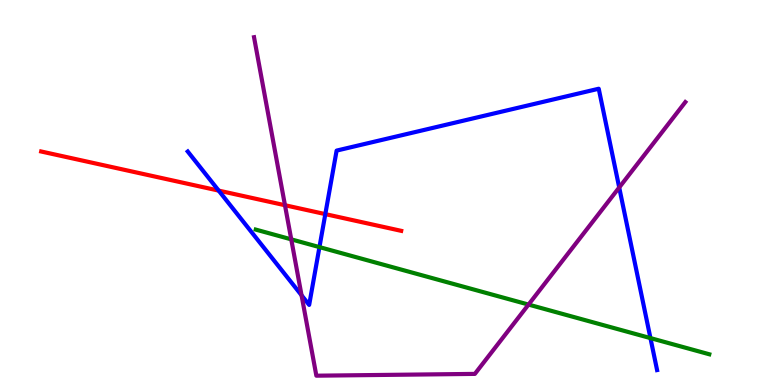[{'lines': ['blue', 'red'], 'intersections': [{'x': 2.82, 'y': 5.05}, {'x': 4.2, 'y': 4.44}]}, {'lines': ['green', 'red'], 'intersections': []}, {'lines': ['purple', 'red'], 'intersections': [{'x': 3.68, 'y': 4.67}]}, {'lines': ['blue', 'green'], 'intersections': [{'x': 4.12, 'y': 3.58}, {'x': 8.39, 'y': 1.22}]}, {'lines': ['blue', 'purple'], 'intersections': [{'x': 3.89, 'y': 2.33}, {'x': 7.99, 'y': 5.13}]}, {'lines': ['green', 'purple'], 'intersections': [{'x': 3.76, 'y': 3.78}, {'x': 6.82, 'y': 2.09}]}]